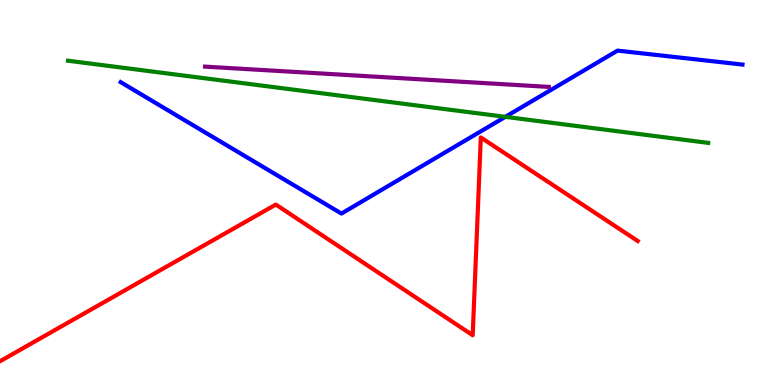[{'lines': ['blue', 'red'], 'intersections': []}, {'lines': ['green', 'red'], 'intersections': []}, {'lines': ['purple', 'red'], 'intersections': []}, {'lines': ['blue', 'green'], 'intersections': [{'x': 6.52, 'y': 6.97}]}, {'lines': ['blue', 'purple'], 'intersections': []}, {'lines': ['green', 'purple'], 'intersections': []}]